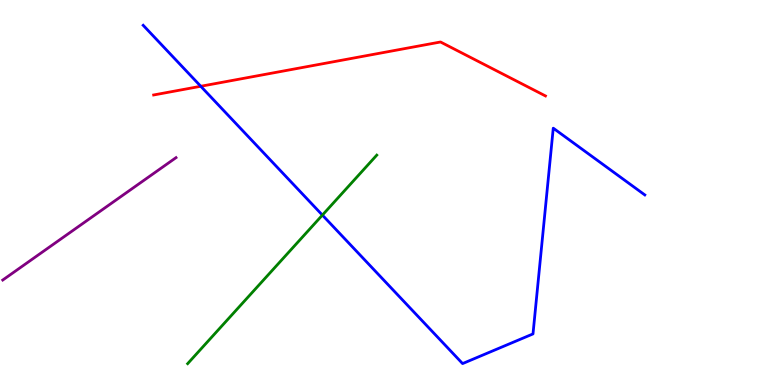[{'lines': ['blue', 'red'], 'intersections': [{'x': 2.59, 'y': 7.76}]}, {'lines': ['green', 'red'], 'intersections': []}, {'lines': ['purple', 'red'], 'intersections': []}, {'lines': ['blue', 'green'], 'intersections': [{'x': 4.16, 'y': 4.41}]}, {'lines': ['blue', 'purple'], 'intersections': []}, {'lines': ['green', 'purple'], 'intersections': []}]